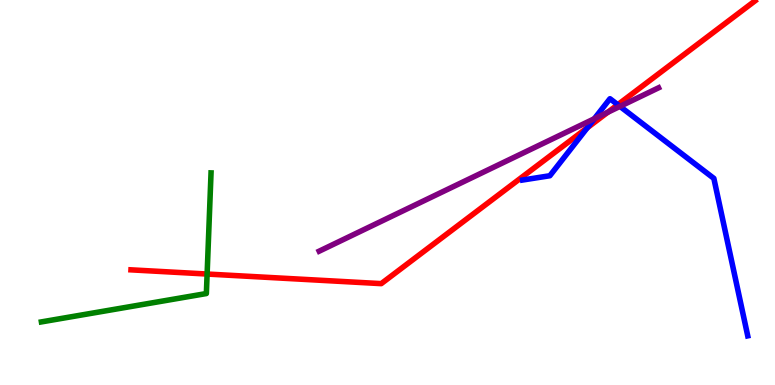[{'lines': ['blue', 'red'], 'intersections': [{'x': 7.58, 'y': 6.68}, {'x': 7.97, 'y': 7.28}]}, {'lines': ['green', 'red'], 'intersections': [{'x': 2.67, 'y': 2.88}]}, {'lines': ['purple', 'red'], 'intersections': [{'x': 7.84, 'y': 7.08}]}, {'lines': ['blue', 'green'], 'intersections': []}, {'lines': ['blue', 'purple'], 'intersections': [{'x': 7.67, 'y': 6.92}, {'x': 8.0, 'y': 7.24}]}, {'lines': ['green', 'purple'], 'intersections': []}]